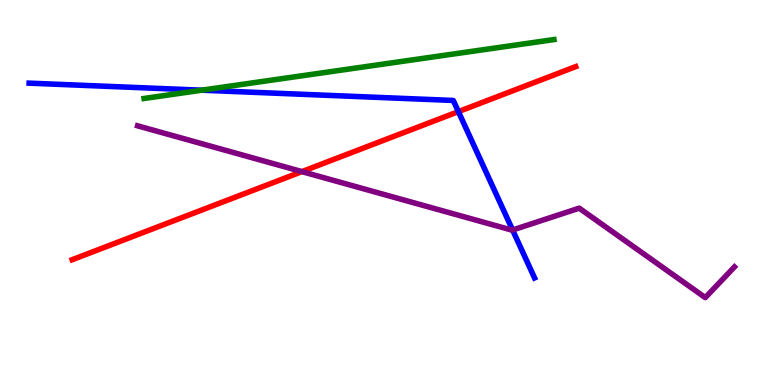[{'lines': ['blue', 'red'], 'intersections': [{'x': 5.91, 'y': 7.1}]}, {'lines': ['green', 'red'], 'intersections': []}, {'lines': ['purple', 'red'], 'intersections': [{'x': 3.9, 'y': 5.54}]}, {'lines': ['blue', 'green'], 'intersections': [{'x': 2.6, 'y': 7.66}]}, {'lines': ['blue', 'purple'], 'intersections': [{'x': 6.61, 'y': 4.03}]}, {'lines': ['green', 'purple'], 'intersections': []}]